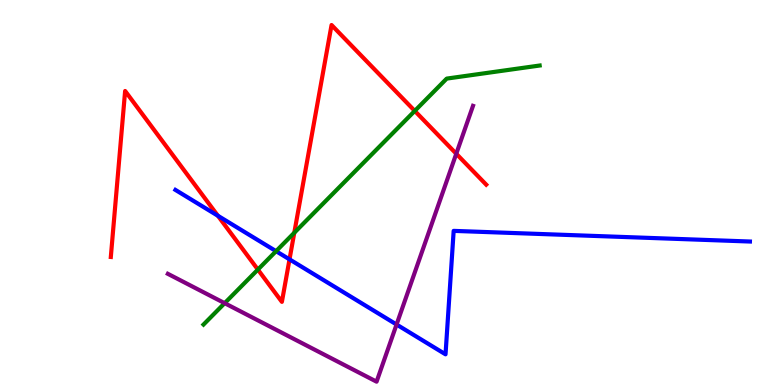[{'lines': ['blue', 'red'], 'intersections': [{'x': 2.81, 'y': 4.4}, {'x': 3.74, 'y': 3.26}]}, {'lines': ['green', 'red'], 'intersections': [{'x': 3.33, 'y': 3.0}, {'x': 3.8, 'y': 3.95}, {'x': 5.35, 'y': 7.12}]}, {'lines': ['purple', 'red'], 'intersections': [{'x': 5.89, 'y': 6.01}]}, {'lines': ['blue', 'green'], 'intersections': [{'x': 3.56, 'y': 3.48}]}, {'lines': ['blue', 'purple'], 'intersections': [{'x': 5.12, 'y': 1.57}]}, {'lines': ['green', 'purple'], 'intersections': [{'x': 2.9, 'y': 2.13}]}]